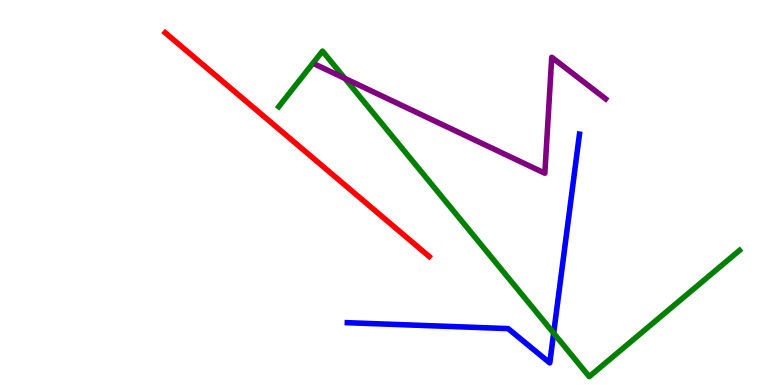[{'lines': ['blue', 'red'], 'intersections': []}, {'lines': ['green', 'red'], 'intersections': []}, {'lines': ['purple', 'red'], 'intersections': []}, {'lines': ['blue', 'green'], 'intersections': [{'x': 7.14, 'y': 1.35}]}, {'lines': ['blue', 'purple'], 'intersections': []}, {'lines': ['green', 'purple'], 'intersections': [{'x': 4.45, 'y': 7.96}]}]